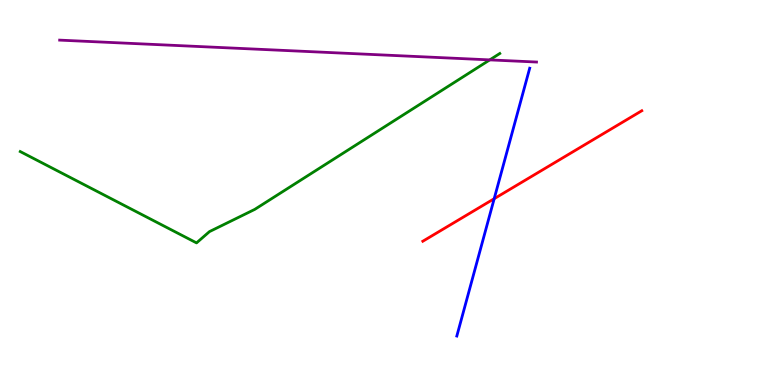[{'lines': ['blue', 'red'], 'intersections': [{'x': 6.38, 'y': 4.84}]}, {'lines': ['green', 'red'], 'intersections': []}, {'lines': ['purple', 'red'], 'intersections': []}, {'lines': ['blue', 'green'], 'intersections': []}, {'lines': ['blue', 'purple'], 'intersections': []}, {'lines': ['green', 'purple'], 'intersections': [{'x': 6.32, 'y': 8.44}]}]